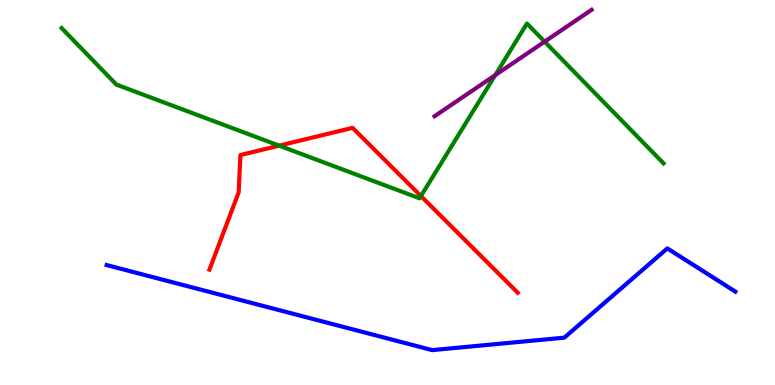[{'lines': ['blue', 'red'], 'intersections': []}, {'lines': ['green', 'red'], 'intersections': [{'x': 3.6, 'y': 6.22}, {'x': 5.43, 'y': 4.91}]}, {'lines': ['purple', 'red'], 'intersections': []}, {'lines': ['blue', 'green'], 'intersections': []}, {'lines': ['blue', 'purple'], 'intersections': []}, {'lines': ['green', 'purple'], 'intersections': [{'x': 6.39, 'y': 8.05}, {'x': 7.03, 'y': 8.92}]}]